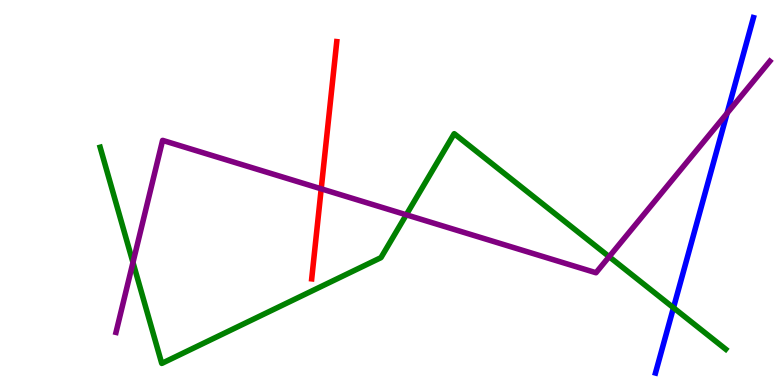[{'lines': ['blue', 'red'], 'intersections': []}, {'lines': ['green', 'red'], 'intersections': []}, {'lines': ['purple', 'red'], 'intersections': [{'x': 4.14, 'y': 5.1}]}, {'lines': ['blue', 'green'], 'intersections': [{'x': 8.69, 'y': 2.01}]}, {'lines': ['blue', 'purple'], 'intersections': [{'x': 9.38, 'y': 7.06}]}, {'lines': ['green', 'purple'], 'intersections': [{'x': 1.72, 'y': 3.18}, {'x': 5.24, 'y': 4.42}, {'x': 7.86, 'y': 3.33}]}]